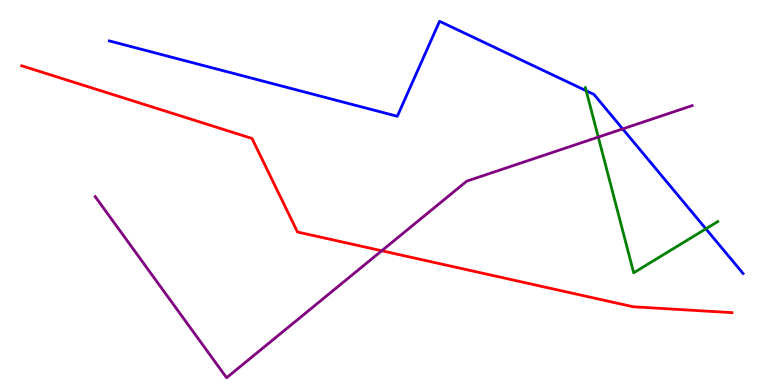[{'lines': ['blue', 'red'], 'intersections': []}, {'lines': ['green', 'red'], 'intersections': []}, {'lines': ['purple', 'red'], 'intersections': [{'x': 4.93, 'y': 3.49}]}, {'lines': ['blue', 'green'], 'intersections': [{'x': 7.56, 'y': 7.64}, {'x': 9.11, 'y': 4.06}]}, {'lines': ['blue', 'purple'], 'intersections': [{'x': 8.03, 'y': 6.65}]}, {'lines': ['green', 'purple'], 'intersections': [{'x': 7.72, 'y': 6.44}]}]